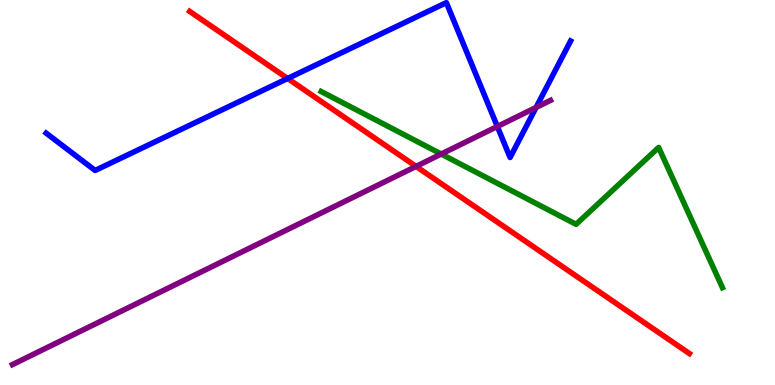[{'lines': ['blue', 'red'], 'intersections': [{'x': 3.71, 'y': 7.96}]}, {'lines': ['green', 'red'], 'intersections': []}, {'lines': ['purple', 'red'], 'intersections': [{'x': 5.37, 'y': 5.68}]}, {'lines': ['blue', 'green'], 'intersections': []}, {'lines': ['blue', 'purple'], 'intersections': [{'x': 6.42, 'y': 6.71}, {'x': 6.92, 'y': 7.21}]}, {'lines': ['green', 'purple'], 'intersections': [{'x': 5.69, 'y': 6.0}]}]